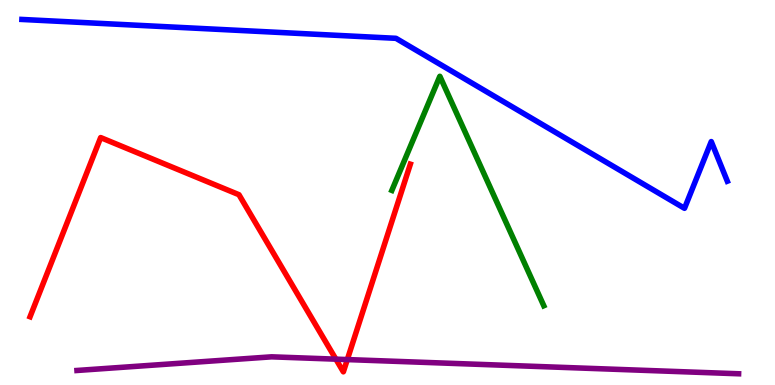[{'lines': ['blue', 'red'], 'intersections': []}, {'lines': ['green', 'red'], 'intersections': []}, {'lines': ['purple', 'red'], 'intersections': [{'x': 4.33, 'y': 0.671}, {'x': 4.48, 'y': 0.66}]}, {'lines': ['blue', 'green'], 'intersections': []}, {'lines': ['blue', 'purple'], 'intersections': []}, {'lines': ['green', 'purple'], 'intersections': []}]